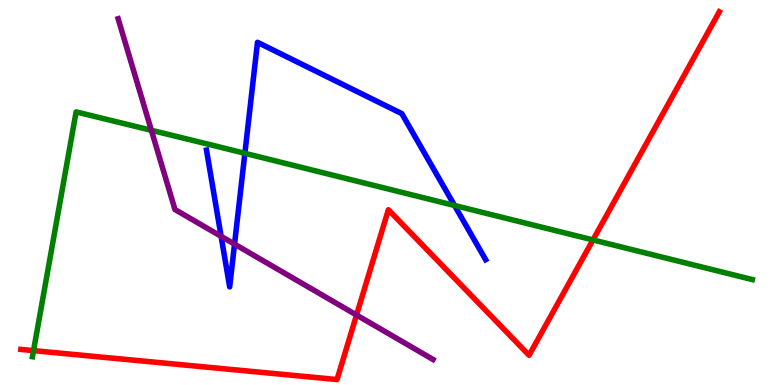[{'lines': ['blue', 'red'], 'intersections': []}, {'lines': ['green', 'red'], 'intersections': [{'x': 0.433, 'y': 0.893}, {'x': 7.65, 'y': 3.77}]}, {'lines': ['purple', 'red'], 'intersections': [{'x': 4.6, 'y': 1.82}]}, {'lines': ['blue', 'green'], 'intersections': [{'x': 3.16, 'y': 6.02}, {'x': 5.87, 'y': 4.66}]}, {'lines': ['blue', 'purple'], 'intersections': [{'x': 2.85, 'y': 3.86}, {'x': 3.03, 'y': 3.66}]}, {'lines': ['green', 'purple'], 'intersections': [{'x': 1.95, 'y': 6.62}]}]